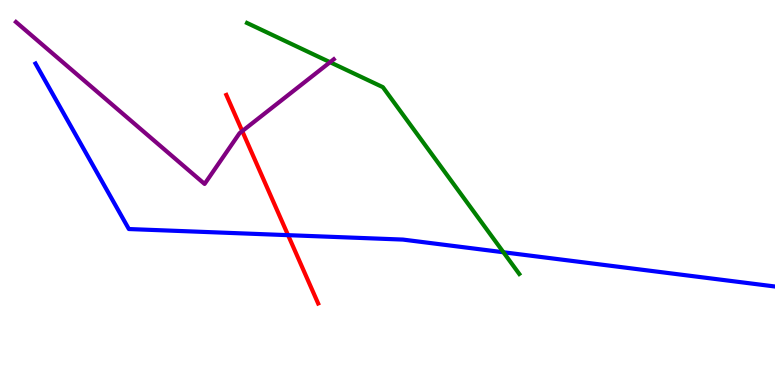[{'lines': ['blue', 'red'], 'intersections': [{'x': 3.72, 'y': 3.89}]}, {'lines': ['green', 'red'], 'intersections': []}, {'lines': ['purple', 'red'], 'intersections': [{'x': 3.13, 'y': 6.59}]}, {'lines': ['blue', 'green'], 'intersections': [{'x': 6.5, 'y': 3.45}]}, {'lines': ['blue', 'purple'], 'intersections': []}, {'lines': ['green', 'purple'], 'intersections': [{'x': 4.26, 'y': 8.38}]}]